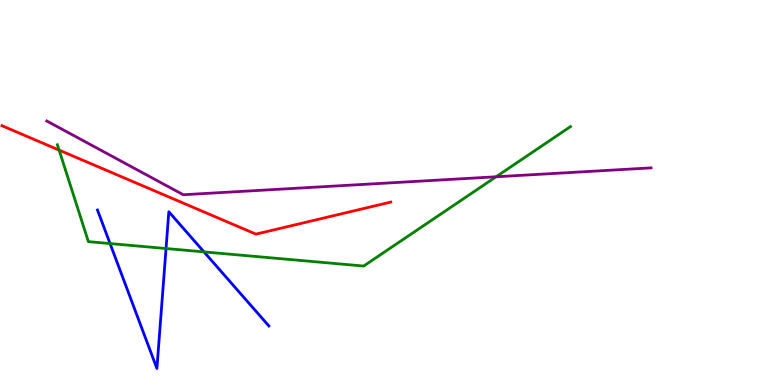[{'lines': ['blue', 'red'], 'intersections': []}, {'lines': ['green', 'red'], 'intersections': [{'x': 0.763, 'y': 6.1}]}, {'lines': ['purple', 'red'], 'intersections': []}, {'lines': ['blue', 'green'], 'intersections': [{'x': 1.42, 'y': 3.67}, {'x': 2.14, 'y': 3.54}, {'x': 2.63, 'y': 3.46}]}, {'lines': ['blue', 'purple'], 'intersections': []}, {'lines': ['green', 'purple'], 'intersections': [{'x': 6.4, 'y': 5.41}]}]